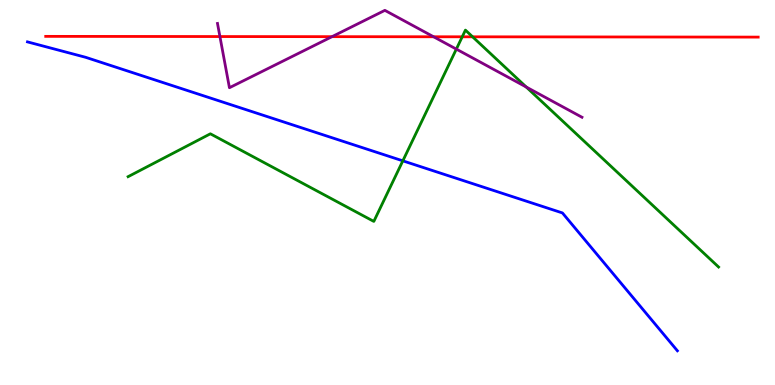[{'lines': ['blue', 'red'], 'intersections': []}, {'lines': ['green', 'red'], 'intersections': [{'x': 5.96, 'y': 9.04}, {'x': 6.1, 'y': 9.04}]}, {'lines': ['purple', 'red'], 'intersections': [{'x': 2.84, 'y': 9.05}, {'x': 4.28, 'y': 9.05}, {'x': 5.59, 'y': 9.04}]}, {'lines': ['blue', 'green'], 'intersections': [{'x': 5.2, 'y': 5.82}]}, {'lines': ['blue', 'purple'], 'intersections': []}, {'lines': ['green', 'purple'], 'intersections': [{'x': 5.89, 'y': 8.72}, {'x': 6.79, 'y': 7.74}]}]